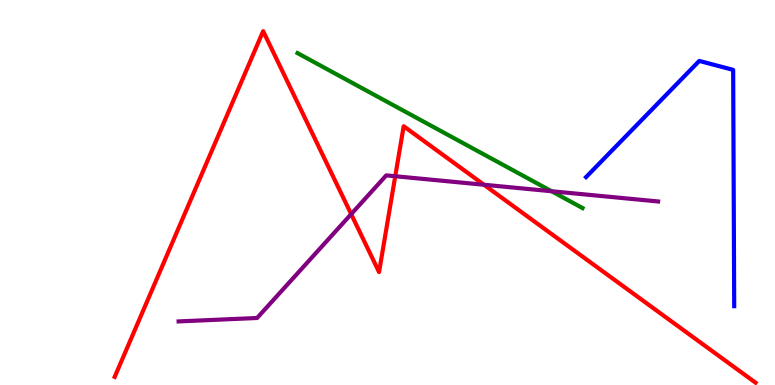[{'lines': ['blue', 'red'], 'intersections': []}, {'lines': ['green', 'red'], 'intersections': []}, {'lines': ['purple', 'red'], 'intersections': [{'x': 4.53, 'y': 4.44}, {'x': 5.1, 'y': 5.42}, {'x': 6.24, 'y': 5.2}]}, {'lines': ['blue', 'green'], 'intersections': []}, {'lines': ['blue', 'purple'], 'intersections': []}, {'lines': ['green', 'purple'], 'intersections': [{'x': 7.12, 'y': 5.03}]}]